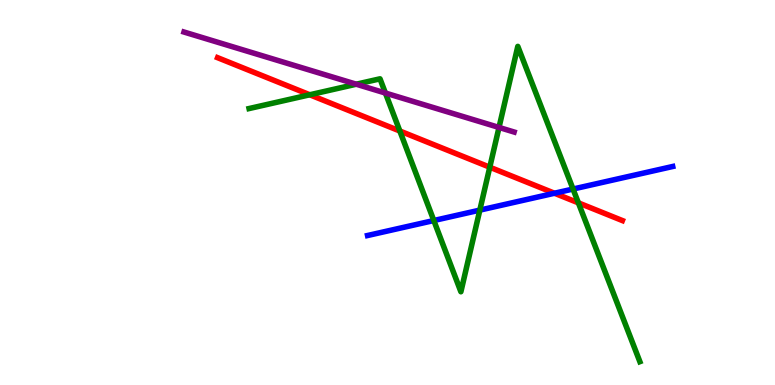[{'lines': ['blue', 'red'], 'intersections': [{'x': 7.15, 'y': 4.98}]}, {'lines': ['green', 'red'], 'intersections': [{'x': 4.0, 'y': 7.54}, {'x': 5.16, 'y': 6.6}, {'x': 6.32, 'y': 5.66}, {'x': 7.46, 'y': 4.73}]}, {'lines': ['purple', 'red'], 'intersections': []}, {'lines': ['blue', 'green'], 'intersections': [{'x': 5.6, 'y': 4.27}, {'x': 6.19, 'y': 4.54}, {'x': 7.39, 'y': 5.09}]}, {'lines': ['blue', 'purple'], 'intersections': []}, {'lines': ['green', 'purple'], 'intersections': [{'x': 4.6, 'y': 7.81}, {'x': 4.97, 'y': 7.58}, {'x': 6.44, 'y': 6.69}]}]